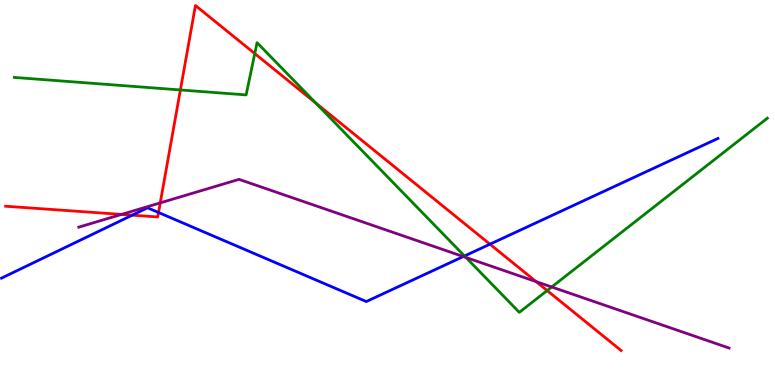[{'lines': ['blue', 'red'], 'intersections': [{'x': 1.71, 'y': 4.41}, {'x': 2.05, 'y': 4.48}, {'x': 6.32, 'y': 3.66}]}, {'lines': ['green', 'red'], 'intersections': [{'x': 2.33, 'y': 7.66}, {'x': 3.29, 'y': 8.61}, {'x': 4.07, 'y': 7.33}, {'x': 7.06, 'y': 2.45}]}, {'lines': ['purple', 'red'], 'intersections': [{'x': 1.57, 'y': 4.43}, {'x': 2.07, 'y': 4.73}, {'x': 6.92, 'y': 2.69}]}, {'lines': ['blue', 'green'], 'intersections': [{'x': 5.99, 'y': 3.35}]}, {'lines': ['blue', 'purple'], 'intersections': [{'x': 5.98, 'y': 3.34}]}, {'lines': ['green', 'purple'], 'intersections': [{'x': 6.01, 'y': 3.31}, {'x': 7.12, 'y': 2.55}]}]